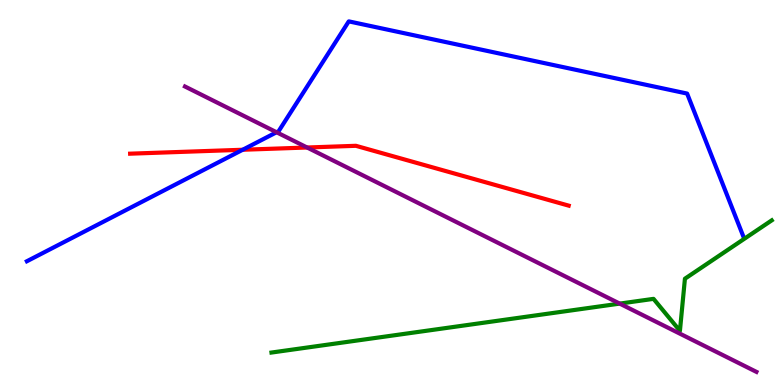[{'lines': ['blue', 'red'], 'intersections': [{'x': 3.13, 'y': 6.11}]}, {'lines': ['green', 'red'], 'intersections': []}, {'lines': ['purple', 'red'], 'intersections': [{'x': 3.96, 'y': 6.17}]}, {'lines': ['blue', 'green'], 'intersections': []}, {'lines': ['blue', 'purple'], 'intersections': [{'x': 3.57, 'y': 6.56}]}, {'lines': ['green', 'purple'], 'intersections': [{'x': 8.0, 'y': 2.11}]}]